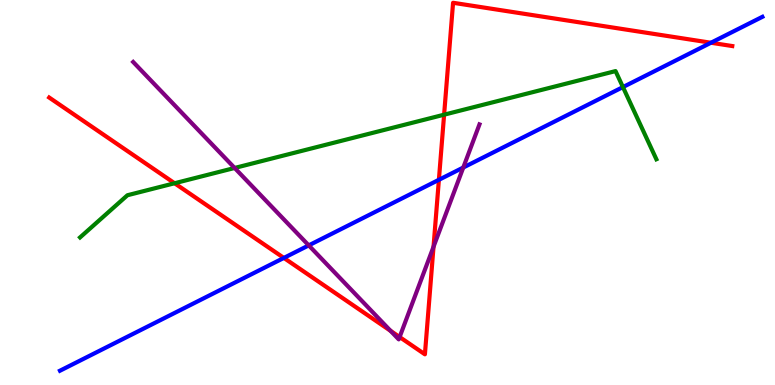[{'lines': ['blue', 'red'], 'intersections': [{'x': 3.66, 'y': 3.3}, {'x': 5.66, 'y': 5.33}, {'x': 9.17, 'y': 8.89}]}, {'lines': ['green', 'red'], 'intersections': [{'x': 2.25, 'y': 5.24}, {'x': 5.73, 'y': 7.02}]}, {'lines': ['purple', 'red'], 'intersections': [{'x': 5.04, 'y': 1.41}, {'x': 5.16, 'y': 1.25}, {'x': 5.59, 'y': 3.59}]}, {'lines': ['blue', 'green'], 'intersections': [{'x': 8.04, 'y': 7.74}]}, {'lines': ['blue', 'purple'], 'intersections': [{'x': 3.98, 'y': 3.63}, {'x': 5.98, 'y': 5.65}]}, {'lines': ['green', 'purple'], 'intersections': [{'x': 3.03, 'y': 5.64}]}]